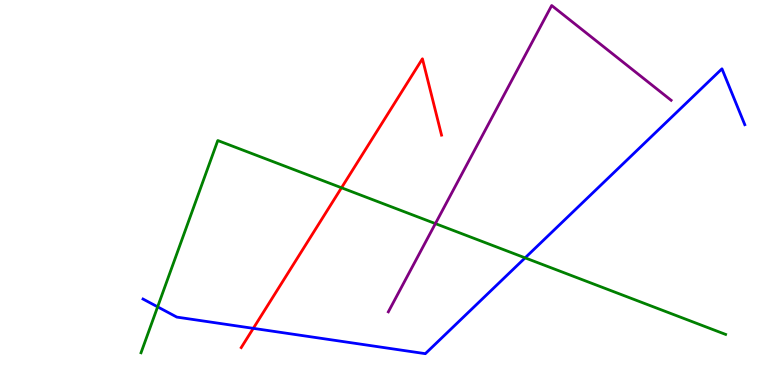[{'lines': ['blue', 'red'], 'intersections': [{'x': 3.27, 'y': 1.47}]}, {'lines': ['green', 'red'], 'intersections': [{'x': 4.41, 'y': 5.12}]}, {'lines': ['purple', 'red'], 'intersections': []}, {'lines': ['blue', 'green'], 'intersections': [{'x': 2.03, 'y': 2.03}, {'x': 6.78, 'y': 3.3}]}, {'lines': ['blue', 'purple'], 'intersections': []}, {'lines': ['green', 'purple'], 'intersections': [{'x': 5.62, 'y': 4.19}]}]